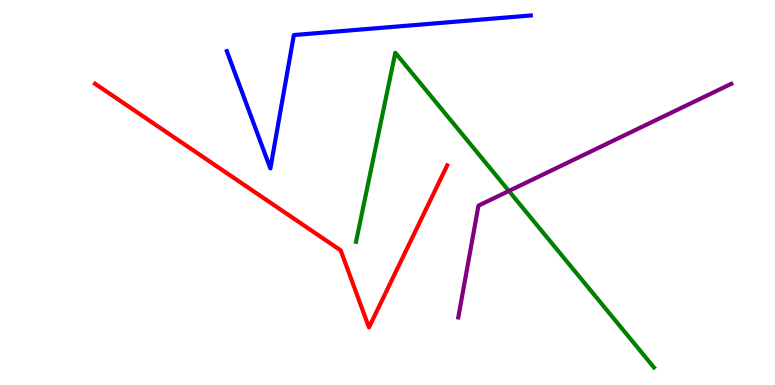[{'lines': ['blue', 'red'], 'intersections': []}, {'lines': ['green', 'red'], 'intersections': []}, {'lines': ['purple', 'red'], 'intersections': []}, {'lines': ['blue', 'green'], 'intersections': []}, {'lines': ['blue', 'purple'], 'intersections': []}, {'lines': ['green', 'purple'], 'intersections': [{'x': 6.57, 'y': 5.04}]}]